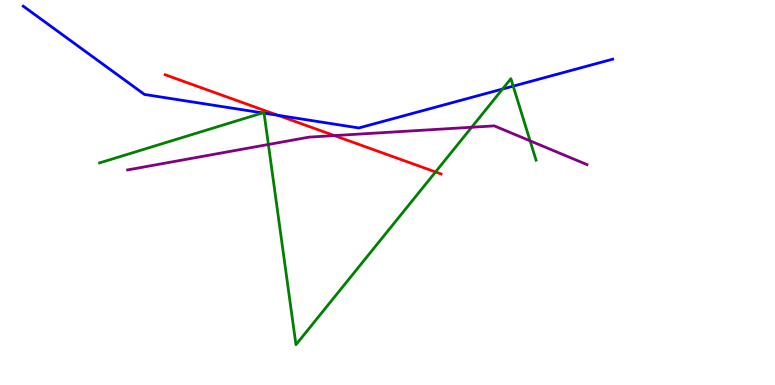[{'lines': ['blue', 'red'], 'intersections': [{'x': 3.59, 'y': 7.0}]}, {'lines': ['green', 'red'], 'intersections': [{'x': 5.62, 'y': 5.53}]}, {'lines': ['purple', 'red'], 'intersections': [{'x': 4.31, 'y': 6.48}]}, {'lines': ['blue', 'green'], 'intersections': [{'x': 3.39, 'y': 7.07}, {'x': 3.41, 'y': 7.06}, {'x': 6.48, 'y': 7.69}, {'x': 6.62, 'y': 7.76}]}, {'lines': ['blue', 'purple'], 'intersections': []}, {'lines': ['green', 'purple'], 'intersections': [{'x': 3.46, 'y': 6.25}, {'x': 6.09, 'y': 6.69}, {'x': 6.84, 'y': 6.34}]}]